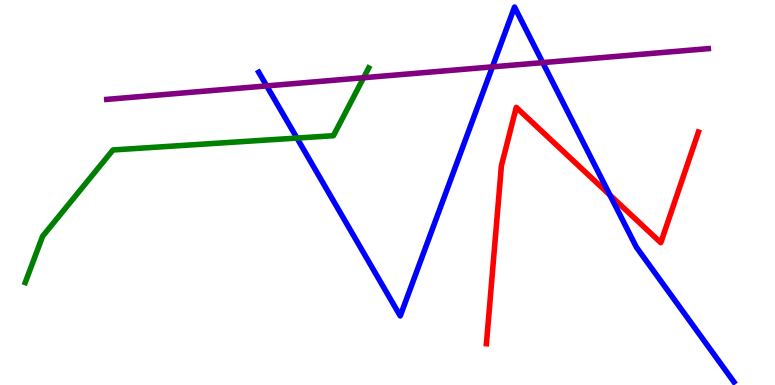[{'lines': ['blue', 'red'], 'intersections': [{'x': 7.87, 'y': 4.93}]}, {'lines': ['green', 'red'], 'intersections': []}, {'lines': ['purple', 'red'], 'intersections': []}, {'lines': ['blue', 'green'], 'intersections': [{'x': 3.83, 'y': 6.41}]}, {'lines': ['blue', 'purple'], 'intersections': [{'x': 3.44, 'y': 7.77}, {'x': 6.35, 'y': 8.26}, {'x': 7.0, 'y': 8.37}]}, {'lines': ['green', 'purple'], 'intersections': [{'x': 4.69, 'y': 7.98}]}]